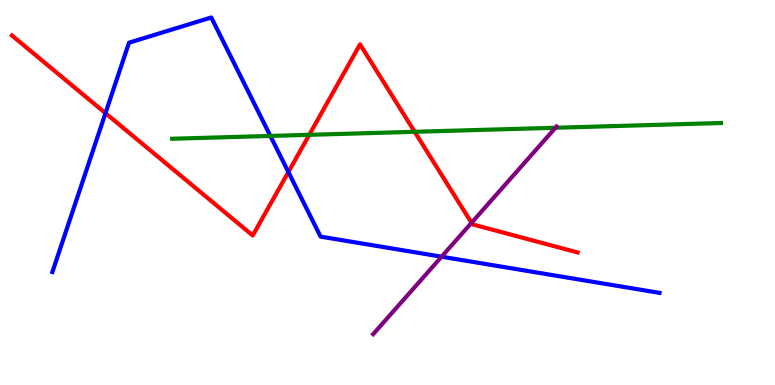[{'lines': ['blue', 'red'], 'intersections': [{'x': 1.36, 'y': 7.06}, {'x': 3.72, 'y': 5.53}]}, {'lines': ['green', 'red'], 'intersections': [{'x': 3.99, 'y': 6.5}, {'x': 5.35, 'y': 6.58}]}, {'lines': ['purple', 'red'], 'intersections': [{'x': 6.08, 'y': 4.21}]}, {'lines': ['blue', 'green'], 'intersections': [{'x': 3.49, 'y': 6.47}]}, {'lines': ['blue', 'purple'], 'intersections': [{'x': 5.7, 'y': 3.33}]}, {'lines': ['green', 'purple'], 'intersections': [{'x': 7.17, 'y': 6.68}]}]